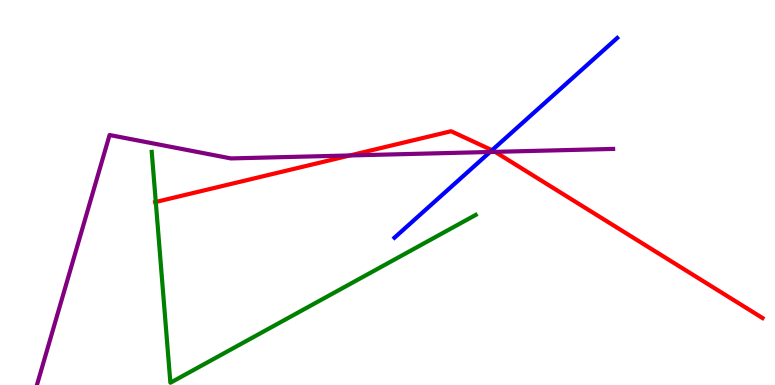[{'lines': ['blue', 'red'], 'intersections': [{'x': 6.35, 'y': 6.1}]}, {'lines': ['green', 'red'], 'intersections': [{'x': 2.01, 'y': 4.75}]}, {'lines': ['purple', 'red'], 'intersections': [{'x': 4.51, 'y': 5.96}, {'x': 6.39, 'y': 6.06}]}, {'lines': ['blue', 'green'], 'intersections': []}, {'lines': ['blue', 'purple'], 'intersections': [{'x': 6.32, 'y': 6.05}]}, {'lines': ['green', 'purple'], 'intersections': []}]